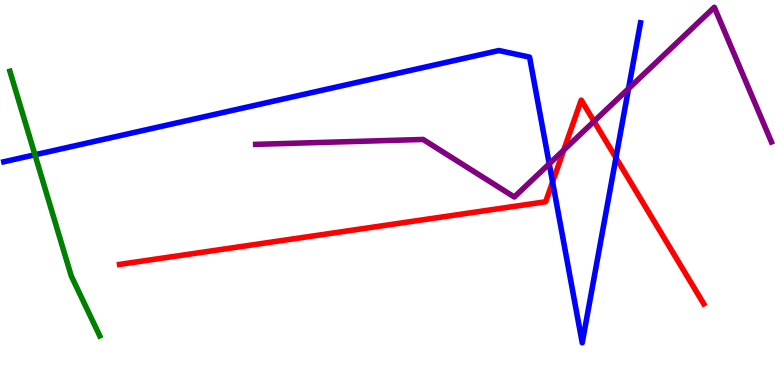[{'lines': ['blue', 'red'], 'intersections': [{'x': 7.13, 'y': 5.27}, {'x': 7.95, 'y': 5.9}]}, {'lines': ['green', 'red'], 'intersections': []}, {'lines': ['purple', 'red'], 'intersections': [{'x': 7.27, 'y': 6.1}, {'x': 7.66, 'y': 6.85}]}, {'lines': ['blue', 'green'], 'intersections': [{'x': 0.451, 'y': 5.98}]}, {'lines': ['blue', 'purple'], 'intersections': [{'x': 7.09, 'y': 5.74}, {'x': 8.11, 'y': 7.7}]}, {'lines': ['green', 'purple'], 'intersections': []}]